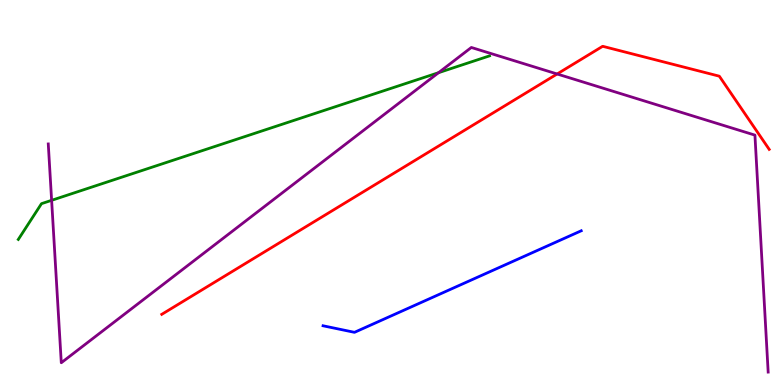[{'lines': ['blue', 'red'], 'intersections': []}, {'lines': ['green', 'red'], 'intersections': []}, {'lines': ['purple', 'red'], 'intersections': [{'x': 7.19, 'y': 8.08}]}, {'lines': ['blue', 'green'], 'intersections': []}, {'lines': ['blue', 'purple'], 'intersections': []}, {'lines': ['green', 'purple'], 'intersections': [{'x': 0.666, 'y': 4.8}, {'x': 5.66, 'y': 8.11}]}]